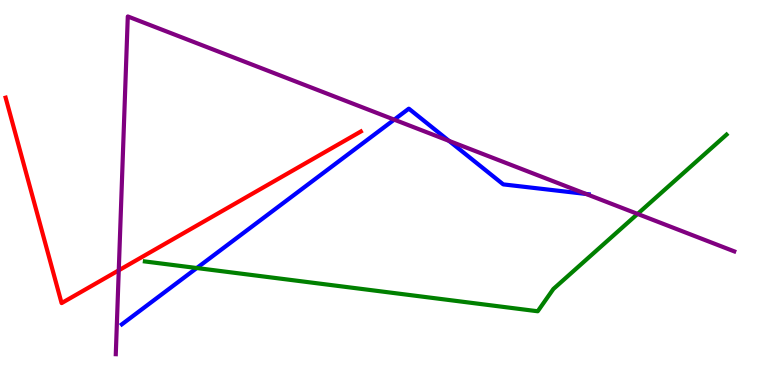[{'lines': ['blue', 'red'], 'intersections': []}, {'lines': ['green', 'red'], 'intersections': []}, {'lines': ['purple', 'red'], 'intersections': [{'x': 1.53, 'y': 2.98}]}, {'lines': ['blue', 'green'], 'intersections': [{'x': 2.54, 'y': 3.04}]}, {'lines': ['blue', 'purple'], 'intersections': [{'x': 5.09, 'y': 6.89}, {'x': 5.79, 'y': 6.34}, {'x': 7.56, 'y': 4.96}]}, {'lines': ['green', 'purple'], 'intersections': [{'x': 8.23, 'y': 4.44}]}]